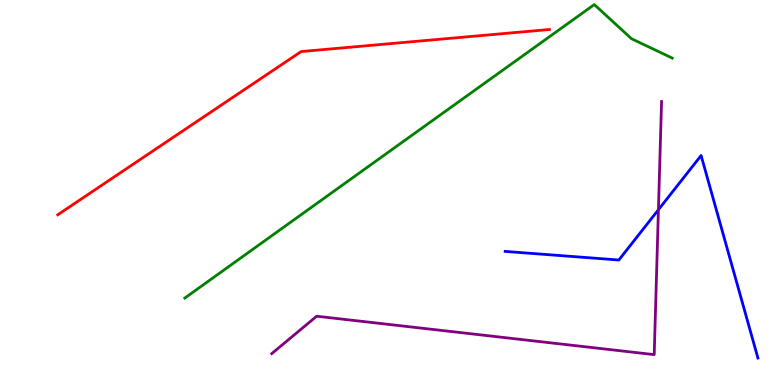[{'lines': ['blue', 'red'], 'intersections': []}, {'lines': ['green', 'red'], 'intersections': []}, {'lines': ['purple', 'red'], 'intersections': []}, {'lines': ['blue', 'green'], 'intersections': []}, {'lines': ['blue', 'purple'], 'intersections': [{'x': 8.5, 'y': 4.55}]}, {'lines': ['green', 'purple'], 'intersections': []}]